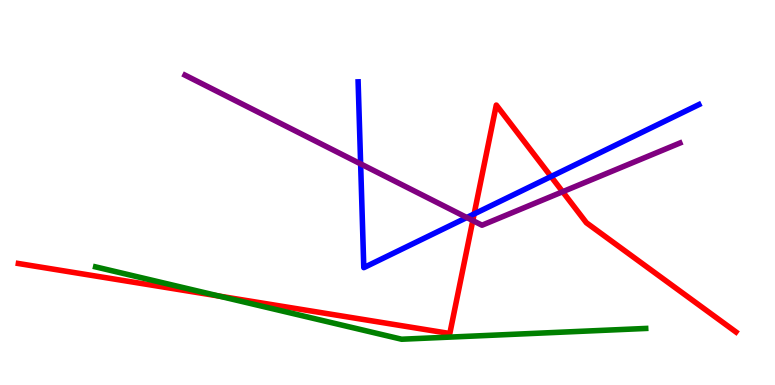[{'lines': ['blue', 'red'], 'intersections': [{'x': 6.12, 'y': 4.44}, {'x': 7.11, 'y': 5.41}]}, {'lines': ['green', 'red'], 'intersections': [{'x': 2.83, 'y': 2.31}]}, {'lines': ['purple', 'red'], 'intersections': [{'x': 6.1, 'y': 4.27}, {'x': 7.26, 'y': 5.02}]}, {'lines': ['blue', 'green'], 'intersections': []}, {'lines': ['blue', 'purple'], 'intersections': [{'x': 4.65, 'y': 5.74}, {'x': 6.02, 'y': 4.35}]}, {'lines': ['green', 'purple'], 'intersections': []}]